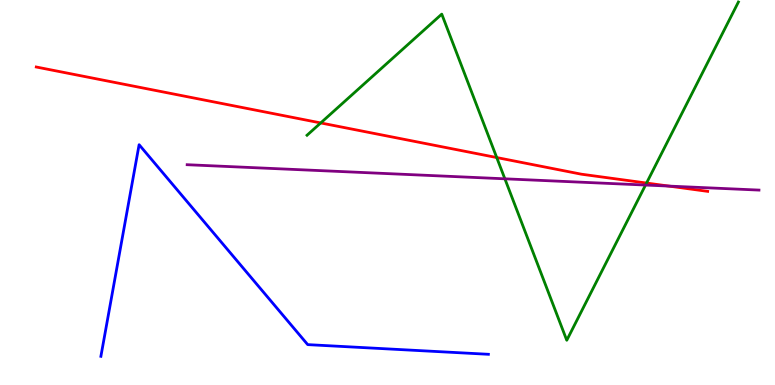[{'lines': ['blue', 'red'], 'intersections': []}, {'lines': ['green', 'red'], 'intersections': [{'x': 4.14, 'y': 6.81}, {'x': 6.41, 'y': 5.91}, {'x': 8.34, 'y': 5.25}]}, {'lines': ['purple', 'red'], 'intersections': [{'x': 8.63, 'y': 5.17}]}, {'lines': ['blue', 'green'], 'intersections': []}, {'lines': ['blue', 'purple'], 'intersections': []}, {'lines': ['green', 'purple'], 'intersections': [{'x': 6.51, 'y': 5.36}, {'x': 8.33, 'y': 5.19}]}]